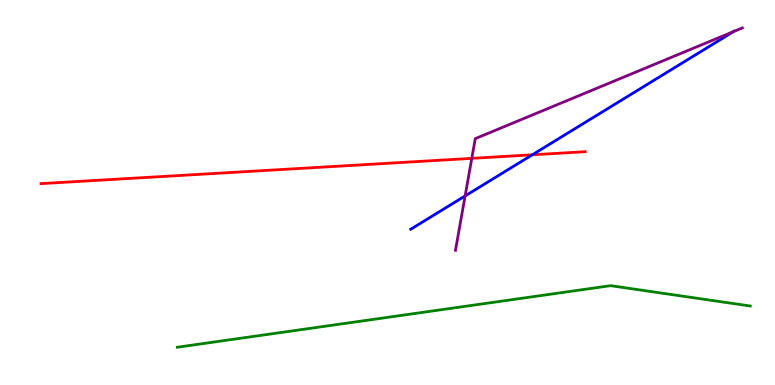[{'lines': ['blue', 'red'], 'intersections': [{'x': 6.87, 'y': 5.98}]}, {'lines': ['green', 'red'], 'intersections': []}, {'lines': ['purple', 'red'], 'intersections': [{'x': 6.09, 'y': 5.89}]}, {'lines': ['blue', 'green'], 'intersections': []}, {'lines': ['blue', 'purple'], 'intersections': [{'x': 6.0, 'y': 4.91}, {'x': 9.46, 'y': 9.18}]}, {'lines': ['green', 'purple'], 'intersections': []}]